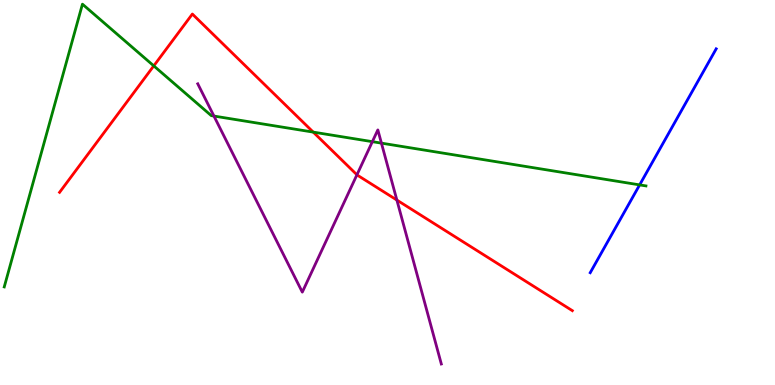[{'lines': ['blue', 'red'], 'intersections': []}, {'lines': ['green', 'red'], 'intersections': [{'x': 1.98, 'y': 8.29}, {'x': 4.04, 'y': 6.57}]}, {'lines': ['purple', 'red'], 'intersections': [{'x': 4.61, 'y': 5.46}, {'x': 5.12, 'y': 4.8}]}, {'lines': ['blue', 'green'], 'intersections': [{'x': 8.25, 'y': 5.2}]}, {'lines': ['blue', 'purple'], 'intersections': []}, {'lines': ['green', 'purple'], 'intersections': [{'x': 2.76, 'y': 6.99}, {'x': 4.8, 'y': 6.32}, {'x': 4.92, 'y': 6.28}]}]